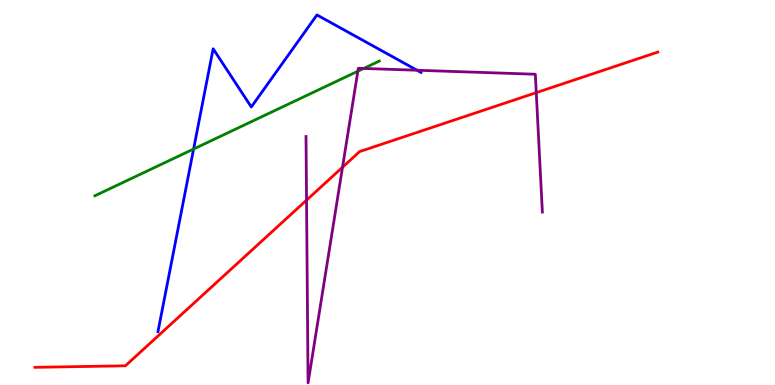[{'lines': ['blue', 'red'], 'intersections': []}, {'lines': ['green', 'red'], 'intersections': []}, {'lines': ['purple', 'red'], 'intersections': [{'x': 3.96, 'y': 4.8}, {'x': 4.42, 'y': 5.66}, {'x': 6.92, 'y': 7.59}]}, {'lines': ['blue', 'green'], 'intersections': [{'x': 2.5, 'y': 6.13}]}, {'lines': ['blue', 'purple'], 'intersections': [{'x': 5.38, 'y': 8.18}]}, {'lines': ['green', 'purple'], 'intersections': [{'x': 4.62, 'y': 8.15}, {'x': 4.69, 'y': 8.22}]}]